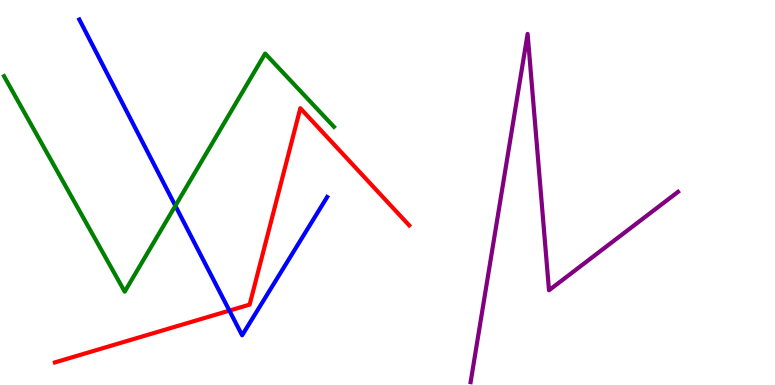[{'lines': ['blue', 'red'], 'intersections': [{'x': 2.96, 'y': 1.93}]}, {'lines': ['green', 'red'], 'intersections': []}, {'lines': ['purple', 'red'], 'intersections': []}, {'lines': ['blue', 'green'], 'intersections': [{'x': 2.26, 'y': 4.65}]}, {'lines': ['blue', 'purple'], 'intersections': []}, {'lines': ['green', 'purple'], 'intersections': []}]